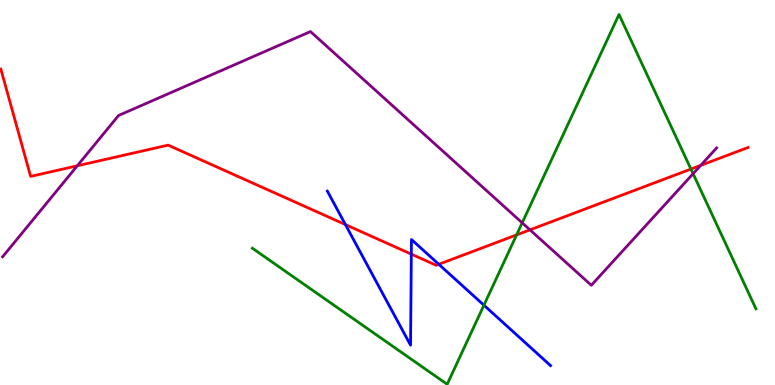[{'lines': ['blue', 'red'], 'intersections': [{'x': 4.46, 'y': 4.17}, {'x': 5.31, 'y': 3.4}, {'x': 5.66, 'y': 3.14}]}, {'lines': ['green', 'red'], 'intersections': [{'x': 6.67, 'y': 3.9}, {'x': 8.92, 'y': 5.61}]}, {'lines': ['purple', 'red'], 'intersections': [{'x': 0.997, 'y': 5.69}, {'x': 6.84, 'y': 4.03}, {'x': 9.04, 'y': 5.71}]}, {'lines': ['blue', 'green'], 'intersections': [{'x': 6.24, 'y': 2.07}]}, {'lines': ['blue', 'purple'], 'intersections': []}, {'lines': ['green', 'purple'], 'intersections': [{'x': 6.74, 'y': 4.21}, {'x': 8.94, 'y': 5.49}]}]